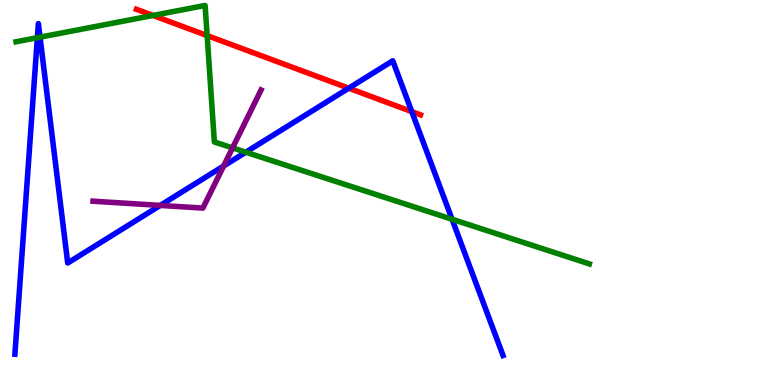[{'lines': ['blue', 'red'], 'intersections': [{'x': 4.5, 'y': 7.71}, {'x': 5.31, 'y': 7.1}]}, {'lines': ['green', 'red'], 'intersections': [{'x': 1.97, 'y': 9.6}, {'x': 2.67, 'y': 9.08}]}, {'lines': ['purple', 'red'], 'intersections': []}, {'lines': ['blue', 'green'], 'intersections': [{'x': 0.482, 'y': 9.02}, {'x': 0.516, 'y': 9.03}, {'x': 3.17, 'y': 6.05}, {'x': 5.83, 'y': 4.31}]}, {'lines': ['blue', 'purple'], 'intersections': [{'x': 2.07, 'y': 4.66}, {'x': 2.89, 'y': 5.69}]}, {'lines': ['green', 'purple'], 'intersections': [{'x': 3.0, 'y': 6.16}]}]